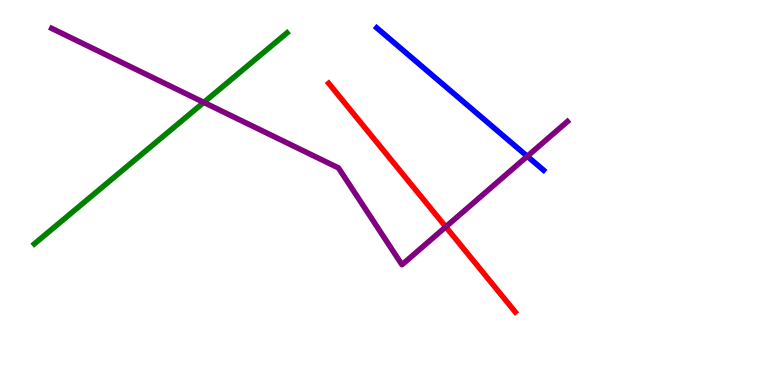[{'lines': ['blue', 'red'], 'intersections': []}, {'lines': ['green', 'red'], 'intersections': []}, {'lines': ['purple', 'red'], 'intersections': [{'x': 5.75, 'y': 4.11}]}, {'lines': ['blue', 'green'], 'intersections': []}, {'lines': ['blue', 'purple'], 'intersections': [{'x': 6.8, 'y': 5.94}]}, {'lines': ['green', 'purple'], 'intersections': [{'x': 2.63, 'y': 7.34}]}]